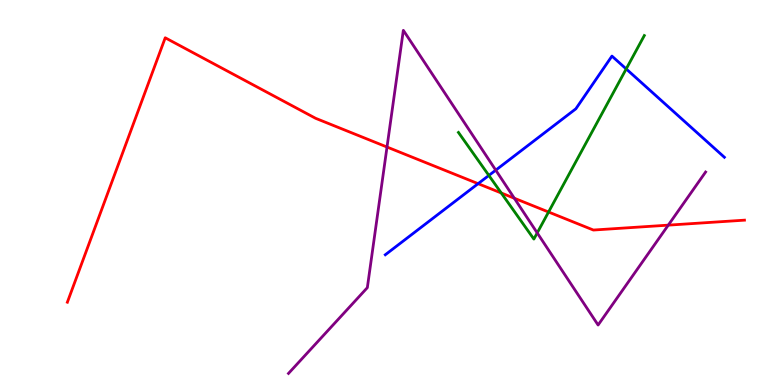[{'lines': ['blue', 'red'], 'intersections': [{'x': 6.17, 'y': 5.23}]}, {'lines': ['green', 'red'], 'intersections': [{'x': 6.47, 'y': 4.99}, {'x': 7.08, 'y': 4.49}]}, {'lines': ['purple', 'red'], 'intersections': [{'x': 4.99, 'y': 6.18}, {'x': 6.64, 'y': 4.85}, {'x': 8.62, 'y': 4.15}]}, {'lines': ['blue', 'green'], 'intersections': [{'x': 6.31, 'y': 5.44}, {'x': 8.08, 'y': 8.21}]}, {'lines': ['blue', 'purple'], 'intersections': [{'x': 6.4, 'y': 5.58}]}, {'lines': ['green', 'purple'], 'intersections': [{'x': 6.93, 'y': 3.95}]}]